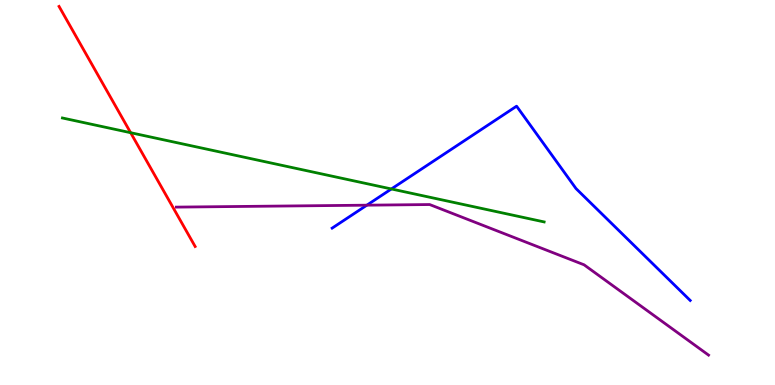[{'lines': ['blue', 'red'], 'intersections': []}, {'lines': ['green', 'red'], 'intersections': [{'x': 1.69, 'y': 6.55}]}, {'lines': ['purple', 'red'], 'intersections': []}, {'lines': ['blue', 'green'], 'intersections': [{'x': 5.05, 'y': 5.09}]}, {'lines': ['blue', 'purple'], 'intersections': [{'x': 4.73, 'y': 4.67}]}, {'lines': ['green', 'purple'], 'intersections': []}]